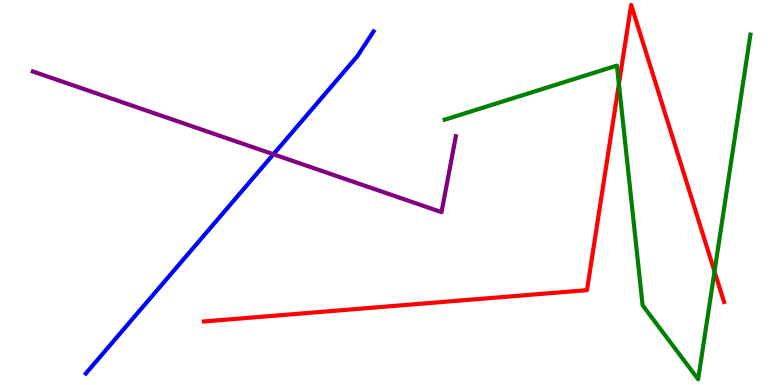[{'lines': ['blue', 'red'], 'intersections': []}, {'lines': ['green', 'red'], 'intersections': [{'x': 7.99, 'y': 7.82}, {'x': 9.22, 'y': 2.95}]}, {'lines': ['purple', 'red'], 'intersections': []}, {'lines': ['blue', 'green'], 'intersections': []}, {'lines': ['blue', 'purple'], 'intersections': [{'x': 3.53, 'y': 5.99}]}, {'lines': ['green', 'purple'], 'intersections': []}]